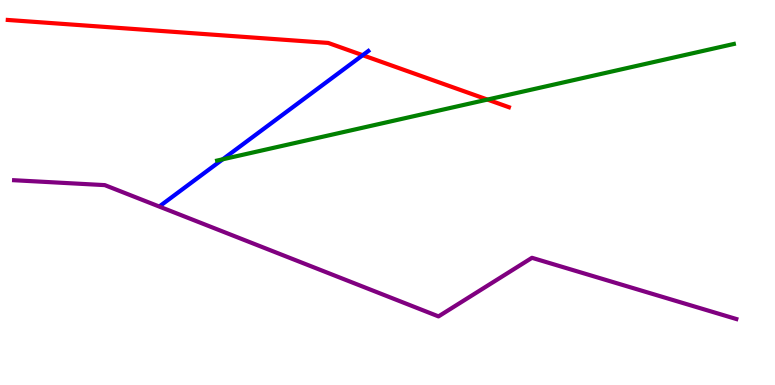[{'lines': ['blue', 'red'], 'intersections': [{'x': 4.68, 'y': 8.57}]}, {'lines': ['green', 'red'], 'intersections': [{'x': 6.29, 'y': 7.41}]}, {'lines': ['purple', 'red'], 'intersections': []}, {'lines': ['blue', 'green'], 'intersections': [{'x': 2.87, 'y': 5.86}]}, {'lines': ['blue', 'purple'], 'intersections': []}, {'lines': ['green', 'purple'], 'intersections': []}]